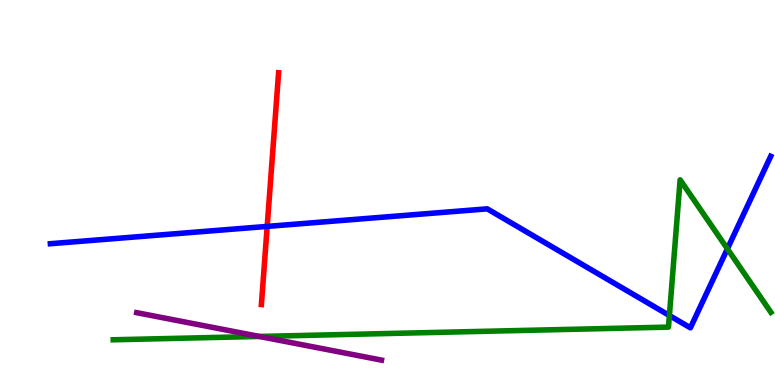[{'lines': ['blue', 'red'], 'intersections': [{'x': 3.45, 'y': 4.12}]}, {'lines': ['green', 'red'], 'intersections': []}, {'lines': ['purple', 'red'], 'intersections': []}, {'lines': ['blue', 'green'], 'intersections': [{'x': 8.64, 'y': 1.8}, {'x': 9.39, 'y': 3.54}]}, {'lines': ['blue', 'purple'], 'intersections': []}, {'lines': ['green', 'purple'], 'intersections': [{'x': 3.35, 'y': 1.26}]}]